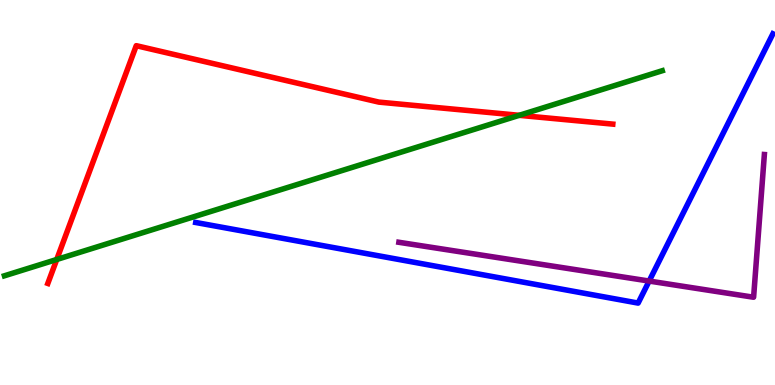[{'lines': ['blue', 'red'], 'intersections': []}, {'lines': ['green', 'red'], 'intersections': [{'x': 0.732, 'y': 3.26}, {'x': 6.7, 'y': 7.0}]}, {'lines': ['purple', 'red'], 'intersections': []}, {'lines': ['blue', 'green'], 'intersections': []}, {'lines': ['blue', 'purple'], 'intersections': [{'x': 8.38, 'y': 2.7}]}, {'lines': ['green', 'purple'], 'intersections': []}]